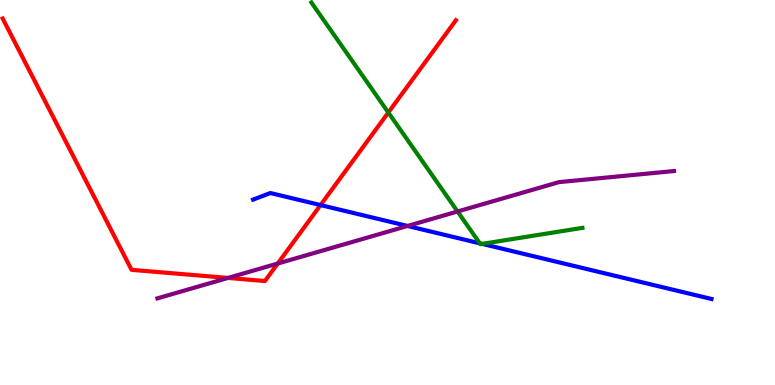[{'lines': ['blue', 'red'], 'intersections': [{'x': 4.14, 'y': 4.67}]}, {'lines': ['green', 'red'], 'intersections': [{'x': 5.01, 'y': 7.08}]}, {'lines': ['purple', 'red'], 'intersections': [{'x': 2.94, 'y': 2.78}, {'x': 3.58, 'y': 3.15}]}, {'lines': ['blue', 'green'], 'intersections': [{'x': 6.19, 'y': 3.68}, {'x': 6.22, 'y': 3.67}]}, {'lines': ['blue', 'purple'], 'intersections': [{'x': 5.26, 'y': 4.13}]}, {'lines': ['green', 'purple'], 'intersections': [{'x': 5.9, 'y': 4.51}]}]